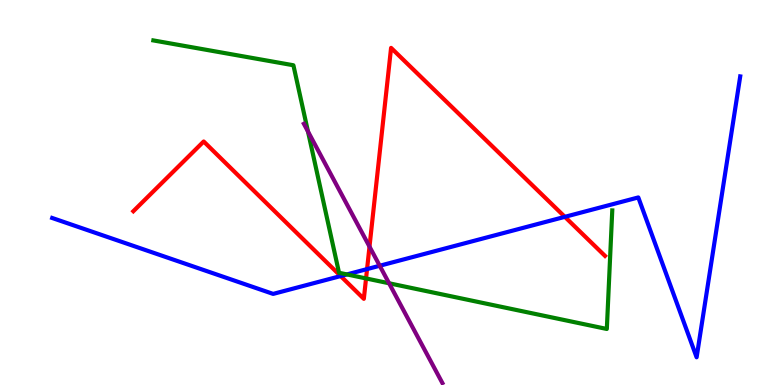[{'lines': ['blue', 'red'], 'intersections': [{'x': 4.4, 'y': 2.83}, {'x': 4.74, 'y': 3.01}, {'x': 7.29, 'y': 4.37}]}, {'lines': ['green', 'red'], 'intersections': [{'x': 4.72, 'y': 2.77}]}, {'lines': ['purple', 'red'], 'intersections': [{'x': 4.77, 'y': 3.59}]}, {'lines': ['blue', 'green'], 'intersections': [{'x': 4.48, 'y': 2.87}]}, {'lines': ['blue', 'purple'], 'intersections': [{'x': 4.9, 'y': 3.1}]}, {'lines': ['green', 'purple'], 'intersections': [{'x': 3.97, 'y': 6.59}, {'x': 5.02, 'y': 2.64}]}]